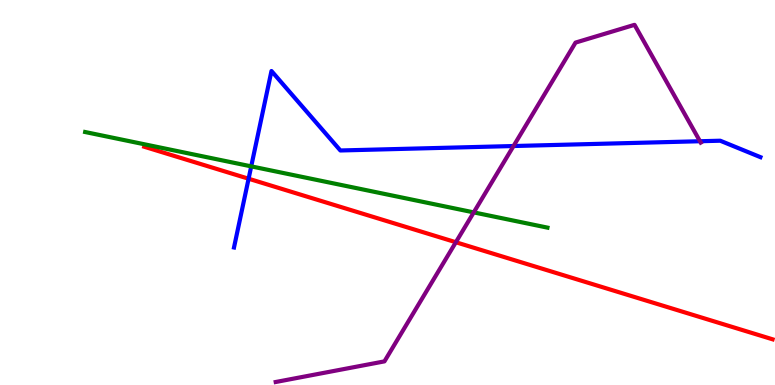[{'lines': ['blue', 'red'], 'intersections': [{'x': 3.21, 'y': 5.36}]}, {'lines': ['green', 'red'], 'intersections': []}, {'lines': ['purple', 'red'], 'intersections': [{'x': 5.88, 'y': 3.71}]}, {'lines': ['blue', 'green'], 'intersections': [{'x': 3.24, 'y': 5.68}]}, {'lines': ['blue', 'purple'], 'intersections': [{'x': 6.63, 'y': 6.21}, {'x': 9.03, 'y': 6.33}]}, {'lines': ['green', 'purple'], 'intersections': [{'x': 6.11, 'y': 4.48}]}]